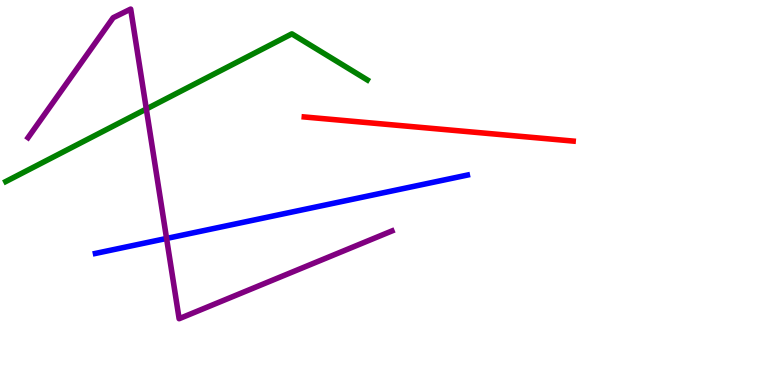[{'lines': ['blue', 'red'], 'intersections': []}, {'lines': ['green', 'red'], 'intersections': []}, {'lines': ['purple', 'red'], 'intersections': []}, {'lines': ['blue', 'green'], 'intersections': []}, {'lines': ['blue', 'purple'], 'intersections': [{'x': 2.15, 'y': 3.81}]}, {'lines': ['green', 'purple'], 'intersections': [{'x': 1.89, 'y': 7.17}]}]